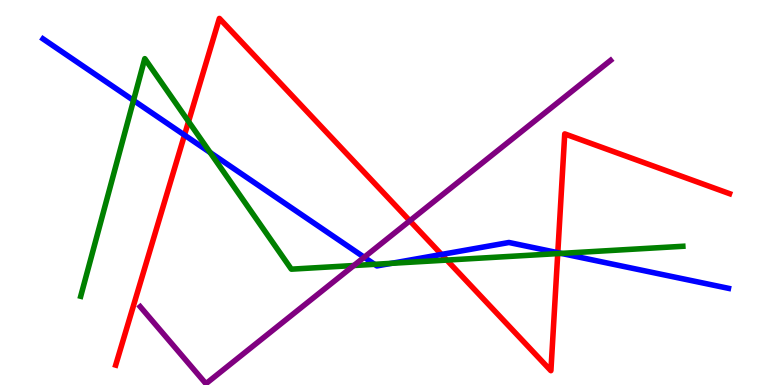[{'lines': ['blue', 'red'], 'intersections': [{'x': 2.38, 'y': 6.49}, {'x': 5.7, 'y': 3.39}, {'x': 7.2, 'y': 3.44}]}, {'lines': ['green', 'red'], 'intersections': [{'x': 2.43, 'y': 6.84}, {'x': 5.77, 'y': 3.24}, {'x': 7.2, 'y': 3.41}]}, {'lines': ['purple', 'red'], 'intersections': [{'x': 5.29, 'y': 4.27}]}, {'lines': ['blue', 'green'], 'intersections': [{'x': 1.72, 'y': 7.39}, {'x': 2.71, 'y': 6.04}, {'x': 4.83, 'y': 3.13}, {'x': 5.05, 'y': 3.16}, {'x': 7.24, 'y': 3.42}]}, {'lines': ['blue', 'purple'], 'intersections': [{'x': 4.7, 'y': 3.32}]}, {'lines': ['green', 'purple'], 'intersections': [{'x': 4.57, 'y': 3.1}]}]